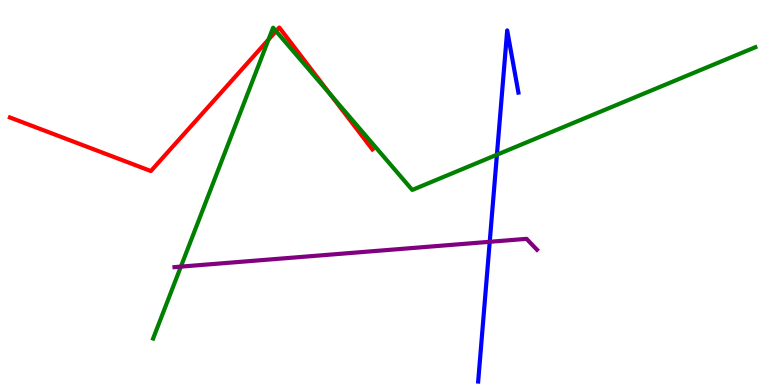[{'lines': ['blue', 'red'], 'intersections': []}, {'lines': ['green', 'red'], 'intersections': [{'x': 3.46, 'y': 8.97}, {'x': 3.56, 'y': 9.19}, {'x': 4.27, 'y': 7.53}]}, {'lines': ['purple', 'red'], 'intersections': []}, {'lines': ['blue', 'green'], 'intersections': [{'x': 6.41, 'y': 5.98}]}, {'lines': ['blue', 'purple'], 'intersections': [{'x': 6.32, 'y': 3.72}]}, {'lines': ['green', 'purple'], 'intersections': [{'x': 2.33, 'y': 3.07}]}]